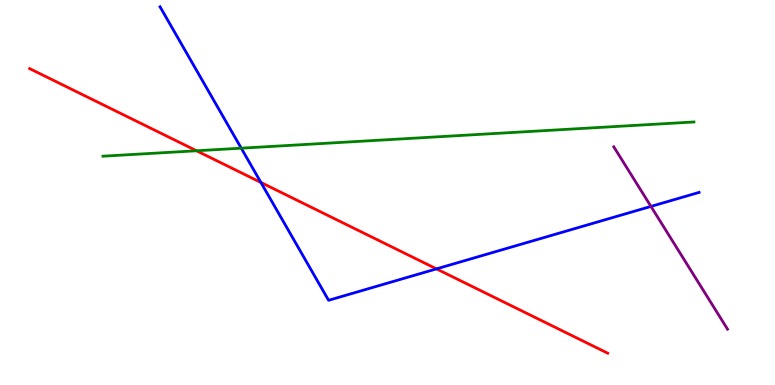[{'lines': ['blue', 'red'], 'intersections': [{'x': 3.37, 'y': 5.26}, {'x': 5.63, 'y': 3.02}]}, {'lines': ['green', 'red'], 'intersections': [{'x': 2.54, 'y': 6.08}]}, {'lines': ['purple', 'red'], 'intersections': []}, {'lines': ['blue', 'green'], 'intersections': [{'x': 3.11, 'y': 6.15}]}, {'lines': ['blue', 'purple'], 'intersections': [{'x': 8.4, 'y': 4.64}]}, {'lines': ['green', 'purple'], 'intersections': []}]